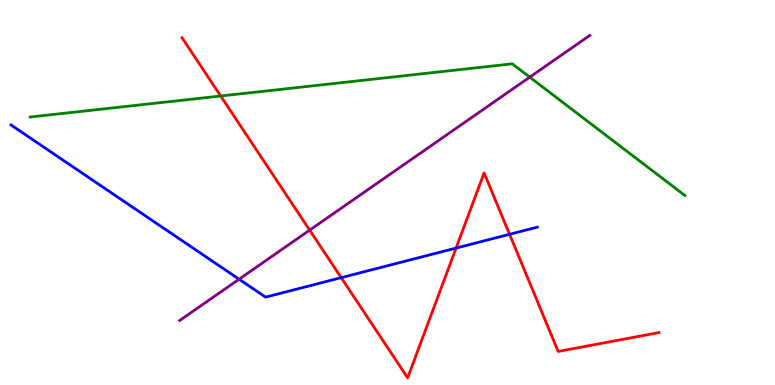[{'lines': ['blue', 'red'], 'intersections': [{'x': 4.4, 'y': 2.79}, {'x': 5.88, 'y': 3.56}, {'x': 6.57, 'y': 3.91}]}, {'lines': ['green', 'red'], 'intersections': [{'x': 2.85, 'y': 7.51}]}, {'lines': ['purple', 'red'], 'intersections': [{'x': 4.0, 'y': 4.02}]}, {'lines': ['blue', 'green'], 'intersections': []}, {'lines': ['blue', 'purple'], 'intersections': [{'x': 3.08, 'y': 2.75}]}, {'lines': ['green', 'purple'], 'intersections': [{'x': 6.84, 'y': 8.0}]}]